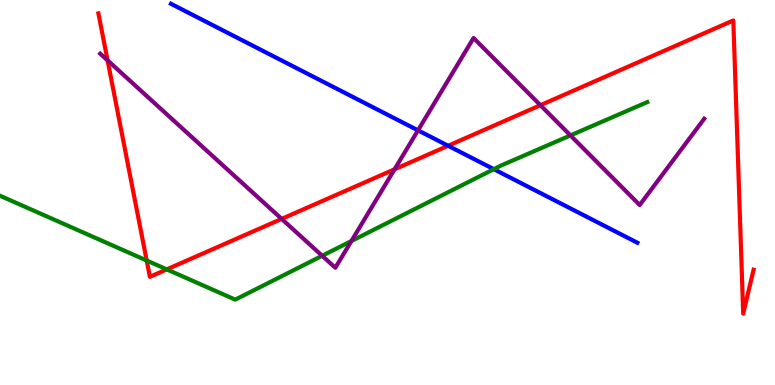[{'lines': ['blue', 'red'], 'intersections': [{'x': 5.78, 'y': 6.21}]}, {'lines': ['green', 'red'], 'intersections': [{'x': 1.89, 'y': 3.23}, {'x': 2.15, 'y': 3.0}]}, {'lines': ['purple', 'red'], 'intersections': [{'x': 1.39, 'y': 8.43}, {'x': 3.63, 'y': 4.31}, {'x': 5.09, 'y': 5.6}, {'x': 6.97, 'y': 7.27}]}, {'lines': ['blue', 'green'], 'intersections': [{'x': 6.37, 'y': 5.61}]}, {'lines': ['blue', 'purple'], 'intersections': [{'x': 5.39, 'y': 6.61}]}, {'lines': ['green', 'purple'], 'intersections': [{'x': 4.16, 'y': 3.36}, {'x': 4.53, 'y': 3.74}, {'x': 7.36, 'y': 6.48}]}]